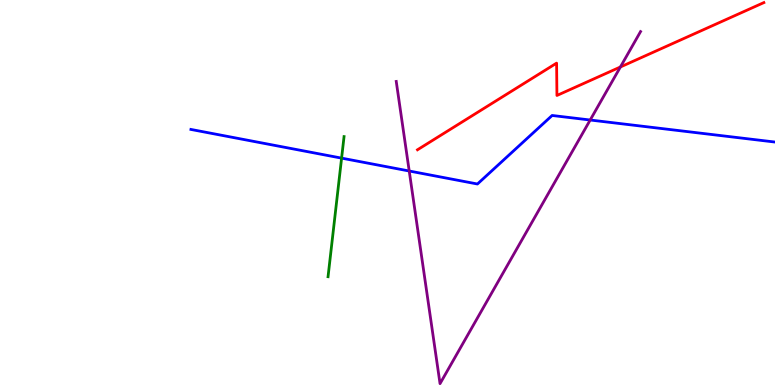[{'lines': ['blue', 'red'], 'intersections': []}, {'lines': ['green', 'red'], 'intersections': []}, {'lines': ['purple', 'red'], 'intersections': [{'x': 8.01, 'y': 8.26}]}, {'lines': ['blue', 'green'], 'intersections': [{'x': 4.41, 'y': 5.89}]}, {'lines': ['blue', 'purple'], 'intersections': [{'x': 5.28, 'y': 5.56}, {'x': 7.62, 'y': 6.88}]}, {'lines': ['green', 'purple'], 'intersections': []}]